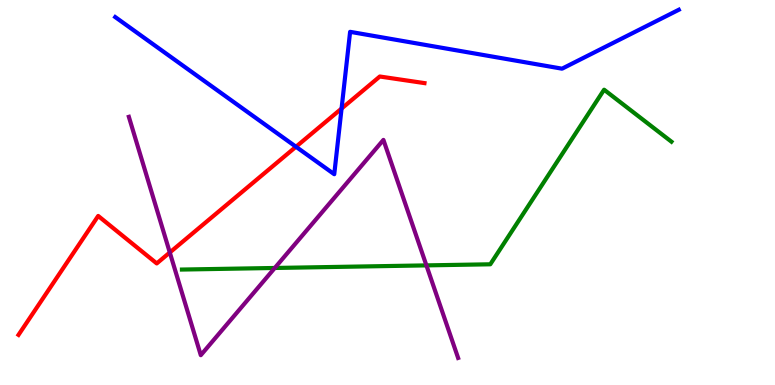[{'lines': ['blue', 'red'], 'intersections': [{'x': 3.82, 'y': 6.19}, {'x': 4.41, 'y': 7.18}]}, {'lines': ['green', 'red'], 'intersections': []}, {'lines': ['purple', 'red'], 'intersections': [{'x': 2.19, 'y': 3.44}]}, {'lines': ['blue', 'green'], 'intersections': []}, {'lines': ['blue', 'purple'], 'intersections': []}, {'lines': ['green', 'purple'], 'intersections': [{'x': 3.55, 'y': 3.04}, {'x': 5.5, 'y': 3.11}]}]